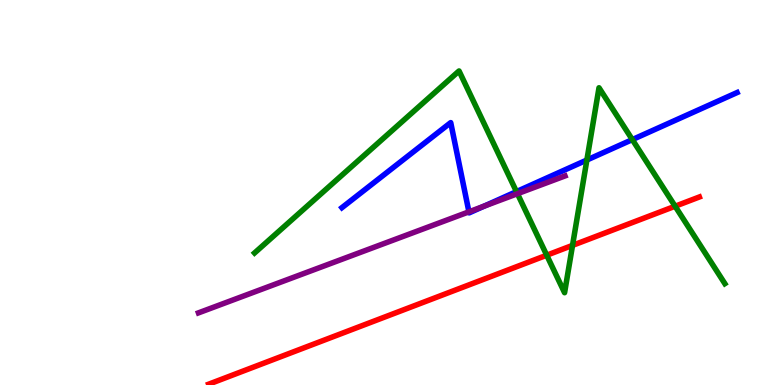[{'lines': ['blue', 'red'], 'intersections': []}, {'lines': ['green', 'red'], 'intersections': [{'x': 7.05, 'y': 3.37}, {'x': 7.39, 'y': 3.63}, {'x': 8.71, 'y': 4.64}]}, {'lines': ['purple', 'red'], 'intersections': []}, {'lines': ['blue', 'green'], 'intersections': [{'x': 6.66, 'y': 5.02}, {'x': 7.57, 'y': 5.84}, {'x': 8.16, 'y': 6.37}]}, {'lines': ['blue', 'purple'], 'intersections': [{'x': 6.05, 'y': 4.5}, {'x': 6.25, 'y': 4.65}]}, {'lines': ['green', 'purple'], 'intersections': [{'x': 6.68, 'y': 4.97}]}]